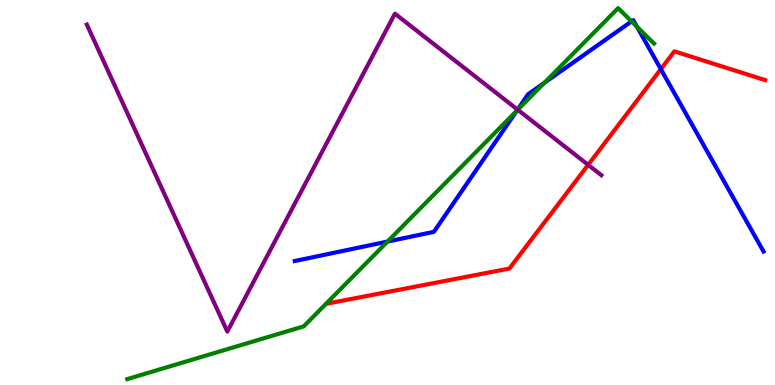[{'lines': ['blue', 'red'], 'intersections': [{'x': 8.53, 'y': 8.2}]}, {'lines': ['green', 'red'], 'intersections': []}, {'lines': ['purple', 'red'], 'intersections': [{'x': 7.59, 'y': 5.72}]}, {'lines': ['blue', 'green'], 'intersections': [{'x': 5.0, 'y': 3.73}, {'x': 6.67, 'y': 7.13}, {'x': 7.02, 'y': 7.85}, {'x': 8.15, 'y': 9.44}, {'x': 8.22, 'y': 9.31}]}, {'lines': ['blue', 'purple'], 'intersections': [{'x': 6.68, 'y': 7.15}]}, {'lines': ['green', 'purple'], 'intersections': [{'x': 6.68, 'y': 7.15}]}]